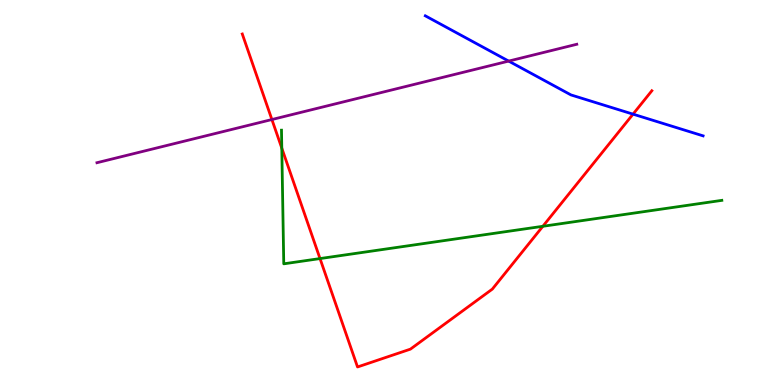[{'lines': ['blue', 'red'], 'intersections': [{'x': 8.17, 'y': 7.04}]}, {'lines': ['green', 'red'], 'intersections': [{'x': 3.64, 'y': 6.15}, {'x': 4.13, 'y': 3.28}, {'x': 7.0, 'y': 4.12}]}, {'lines': ['purple', 'red'], 'intersections': [{'x': 3.51, 'y': 6.9}]}, {'lines': ['blue', 'green'], 'intersections': []}, {'lines': ['blue', 'purple'], 'intersections': [{'x': 6.56, 'y': 8.41}]}, {'lines': ['green', 'purple'], 'intersections': []}]